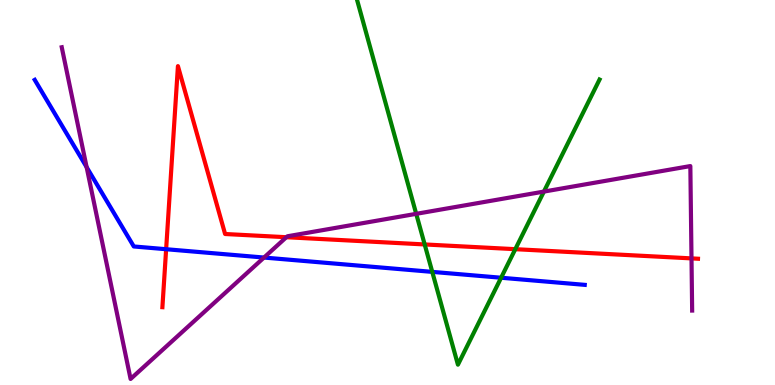[{'lines': ['blue', 'red'], 'intersections': [{'x': 2.14, 'y': 3.53}]}, {'lines': ['green', 'red'], 'intersections': [{'x': 5.48, 'y': 3.65}, {'x': 6.65, 'y': 3.53}]}, {'lines': ['purple', 'red'], 'intersections': [{'x': 3.69, 'y': 3.84}, {'x': 8.92, 'y': 3.29}]}, {'lines': ['blue', 'green'], 'intersections': [{'x': 5.58, 'y': 2.94}, {'x': 6.47, 'y': 2.79}]}, {'lines': ['blue', 'purple'], 'intersections': [{'x': 1.12, 'y': 5.66}, {'x': 3.41, 'y': 3.31}]}, {'lines': ['green', 'purple'], 'intersections': [{'x': 5.37, 'y': 4.45}, {'x': 7.02, 'y': 5.02}]}]